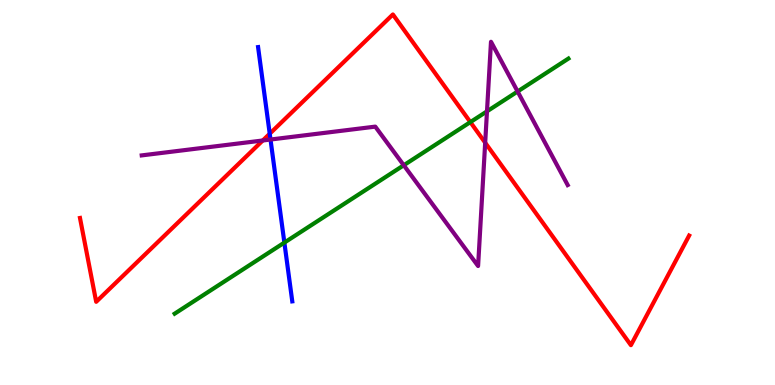[{'lines': ['blue', 'red'], 'intersections': [{'x': 3.48, 'y': 6.53}]}, {'lines': ['green', 'red'], 'intersections': [{'x': 6.07, 'y': 6.83}]}, {'lines': ['purple', 'red'], 'intersections': [{'x': 3.39, 'y': 6.35}, {'x': 6.26, 'y': 6.29}]}, {'lines': ['blue', 'green'], 'intersections': [{'x': 3.67, 'y': 3.7}]}, {'lines': ['blue', 'purple'], 'intersections': [{'x': 3.49, 'y': 6.38}]}, {'lines': ['green', 'purple'], 'intersections': [{'x': 5.21, 'y': 5.71}, {'x': 6.28, 'y': 7.11}, {'x': 6.68, 'y': 7.62}]}]